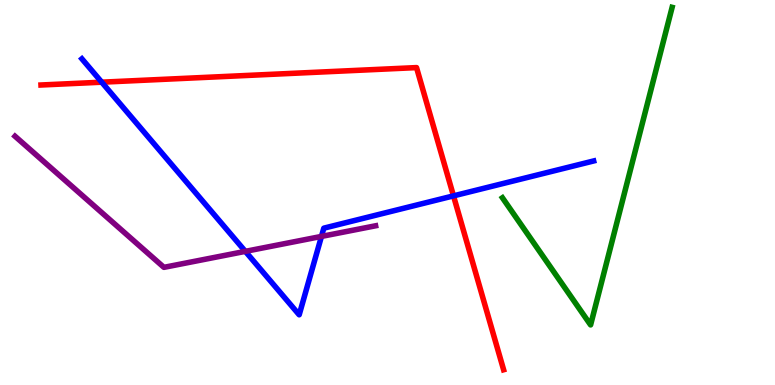[{'lines': ['blue', 'red'], 'intersections': [{'x': 1.31, 'y': 7.87}, {'x': 5.85, 'y': 4.91}]}, {'lines': ['green', 'red'], 'intersections': []}, {'lines': ['purple', 'red'], 'intersections': []}, {'lines': ['blue', 'green'], 'intersections': []}, {'lines': ['blue', 'purple'], 'intersections': [{'x': 3.17, 'y': 3.47}, {'x': 4.15, 'y': 3.86}]}, {'lines': ['green', 'purple'], 'intersections': []}]